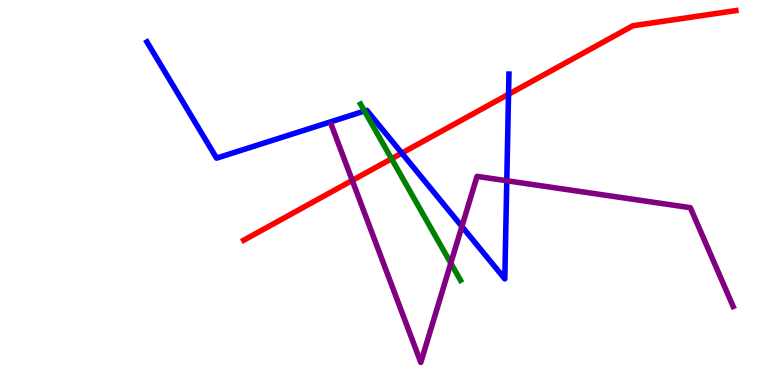[{'lines': ['blue', 'red'], 'intersections': [{'x': 5.18, 'y': 6.02}, {'x': 6.56, 'y': 7.55}]}, {'lines': ['green', 'red'], 'intersections': [{'x': 5.05, 'y': 5.88}]}, {'lines': ['purple', 'red'], 'intersections': [{'x': 4.55, 'y': 5.31}]}, {'lines': ['blue', 'green'], 'intersections': [{'x': 4.7, 'y': 7.12}]}, {'lines': ['blue', 'purple'], 'intersections': [{'x': 5.96, 'y': 4.12}, {'x': 6.54, 'y': 5.31}]}, {'lines': ['green', 'purple'], 'intersections': [{'x': 5.82, 'y': 3.16}]}]